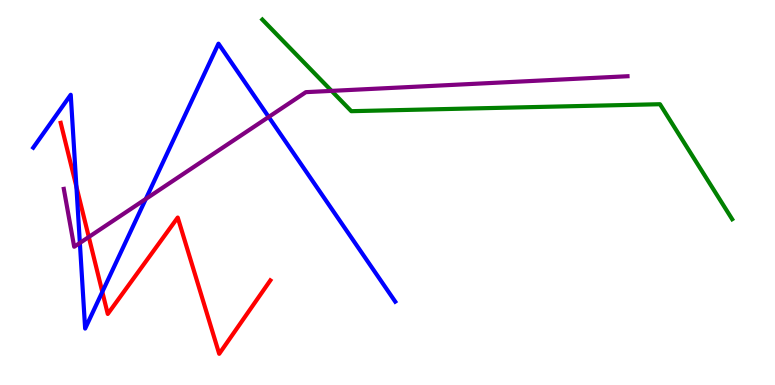[{'lines': ['blue', 'red'], 'intersections': [{'x': 0.986, 'y': 5.15}, {'x': 1.32, 'y': 2.42}]}, {'lines': ['green', 'red'], 'intersections': []}, {'lines': ['purple', 'red'], 'intersections': [{'x': 1.15, 'y': 3.84}]}, {'lines': ['blue', 'green'], 'intersections': []}, {'lines': ['blue', 'purple'], 'intersections': [{'x': 1.03, 'y': 3.69}, {'x': 1.88, 'y': 4.83}, {'x': 3.47, 'y': 6.96}]}, {'lines': ['green', 'purple'], 'intersections': [{'x': 4.28, 'y': 7.64}]}]